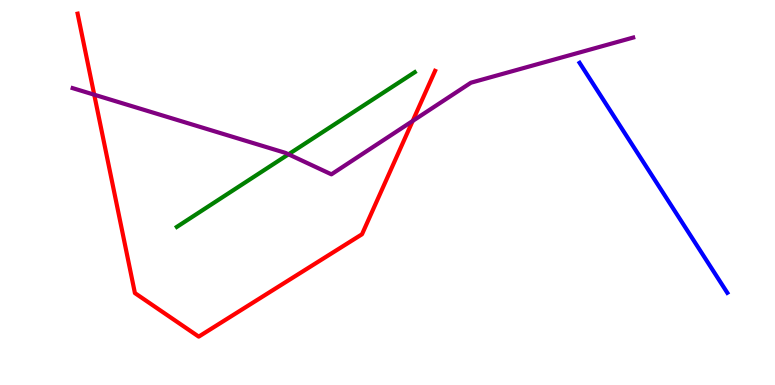[{'lines': ['blue', 'red'], 'intersections': []}, {'lines': ['green', 'red'], 'intersections': []}, {'lines': ['purple', 'red'], 'intersections': [{'x': 1.22, 'y': 7.54}, {'x': 5.32, 'y': 6.86}]}, {'lines': ['blue', 'green'], 'intersections': []}, {'lines': ['blue', 'purple'], 'intersections': []}, {'lines': ['green', 'purple'], 'intersections': [{'x': 3.72, 'y': 5.99}]}]